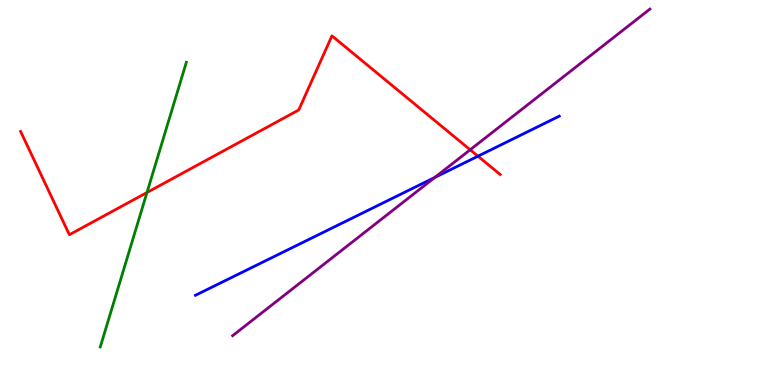[{'lines': ['blue', 'red'], 'intersections': [{'x': 6.17, 'y': 5.94}]}, {'lines': ['green', 'red'], 'intersections': [{'x': 1.9, 'y': 5.0}]}, {'lines': ['purple', 'red'], 'intersections': [{'x': 6.07, 'y': 6.11}]}, {'lines': ['blue', 'green'], 'intersections': []}, {'lines': ['blue', 'purple'], 'intersections': [{'x': 5.61, 'y': 5.39}]}, {'lines': ['green', 'purple'], 'intersections': []}]